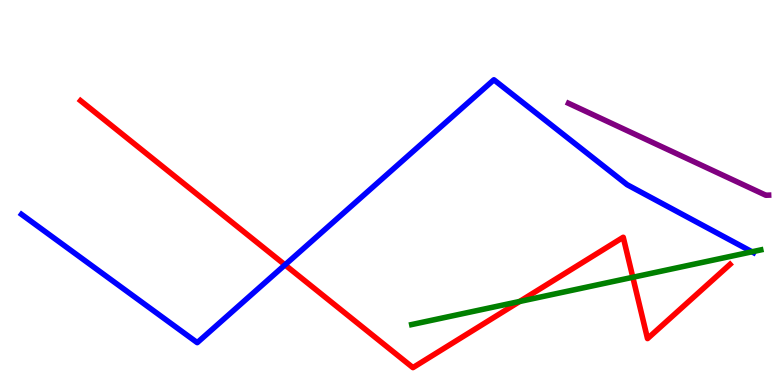[{'lines': ['blue', 'red'], 'intersections': [{'x': 3.68, 'y': 3.12}]}, {'lines': ['green', 'red'], 'intersections': [{'x': 6.71, 'y': 2.17}, {'x': 8.17, 'y': 2.8}]}, {'lines': ['purple', 'red'], 'intersections': []}, {'lines': ['blue', 'green'], 'intersections': [{'x': 9.7, 'y': 3.46}]}, {'lines': ['blue', 'purple'], 'intersections': []}, {'lines': ['green', 'purple'], 'intersections': []}]